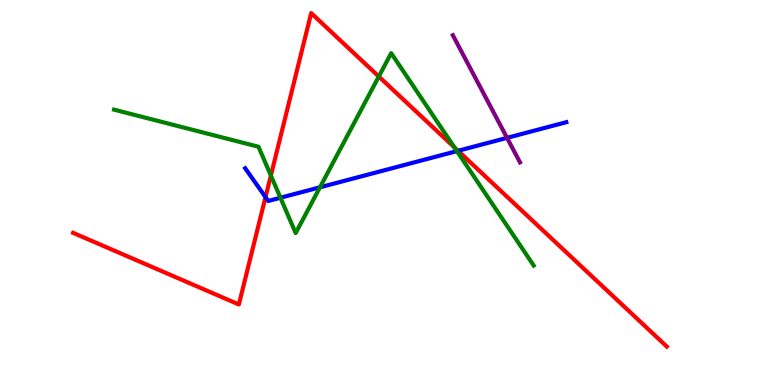[{'lines': ['blue', 'red'], 'intersections': [{'x': 3.43, 'y': 4.88}, {'x': 5.91, 'y': 6.08}]}, {'lines': ['green', 'red'], 'intersections': [{'x': 3.5, 'y': 5.44}, {'x': 4.89, 'y': 8.01}, {'x': 5.86, 'y': 6.17}]}, {'lines': ['purple', 'red'], 'intersections': []}, {'lines': ['blue', 'green'], 'intersections': [{'x': 3.62, 'y': 4.86}, {'x': 4.13, 'y': 5.14}, {'x': 5.9, 'y': 6.08}]}, {'lines': ['blue', 'purple'], 'intersections': [{'x': 6.54, 'y': 6.42}]}, {'lines': ['green', 'purple'], 'intersections': []}]